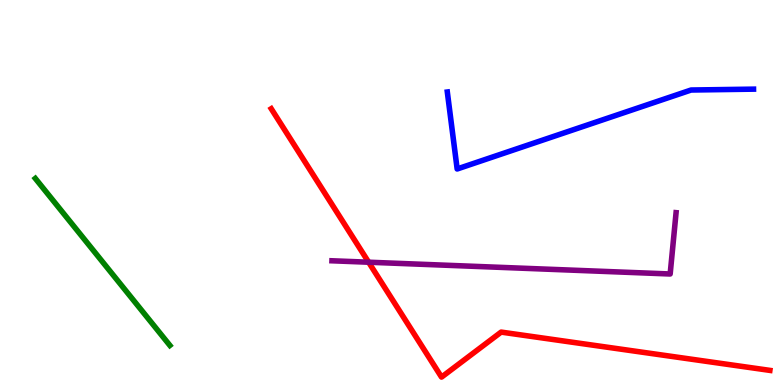[{'lines': ['blue', 'red'], 'intersections': []}, {'lines': ['green', 'red'], 'intersections': []}, {'lines': ['purple', 'red'], 'intersections': [{'x': 4.76, 'y': 3.19}]}, {'lines': ['blue', 'green'], 'intersections': []}, {'lines': ['blue', 'purple'], 'intersections': []}, {'lines': ['green', 'purple'], 'intersections': []}]